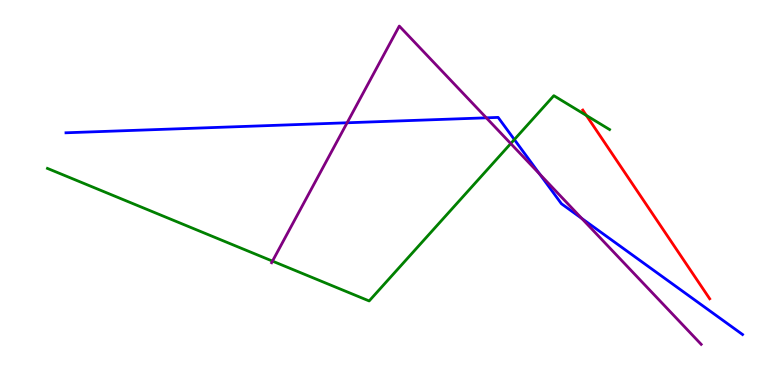[{'lines': ['blue', 'red'], 'intersections': []}, {'lines': ['green', 'red'], 'intersections': [{'x': 7.57, 'y': 7.0}]}, {'lines': ['purple', 'red'], 'intersections': []}, {'lines': ['blue', 'green'], 'intersections': [{'x': 6.64, 'y': 6.38}]}, {'lines': ['blue', 'purple'], 'intersections': [{'x': 4.48, 'y': 6.81}, {'x': 6.28, 'y': 6.94}, {'x': 6.96, 'y': 5.48}, {'x': 7.51, 'y': 4.33}]}, {'lines': ['green', 'purple'], 'intersections': [{'x': 3.52, 'y': 3.22}, {'x': 6.59, 'y': 6.27}]}]